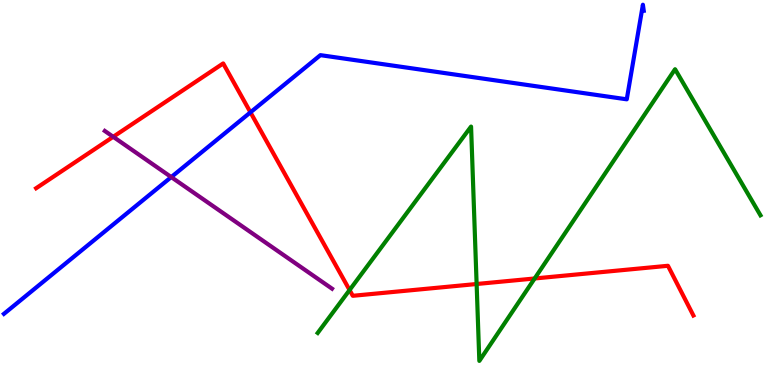[{'lines': ['blue', 'red'], 'intersections': [{'x': 3.23, 'y': 7.08}]}, {'lines': ['green', 'red'], 'intersections': [{'x': 4.51, 'y': 2.47}, {'x': 6.15, 'y': 2.62}, {'x': 6.9, 'y': 2.77}]}, {'lines': ['purple', 'red'], 'intersections': [{'x': 1.46, 'y': 6.45}]}, {'lines': ['blue', 'green'], 'intersections': []}, {'lines': ['blue', 'purple'], 'intersections': [{'x': 2.21, 'y': 5.4}]}, {'lines': ['green', 'purple'], 'intersections': []}]